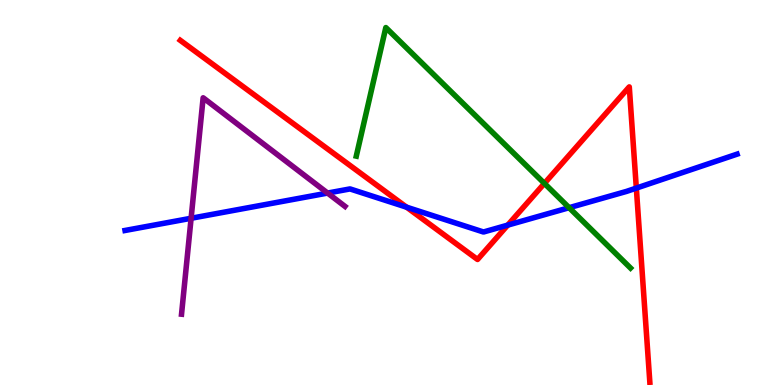[{'lines': ['blue', 'red'], 'intersections': [{'x': 5.25, 'y': 4.62}, {'x': 6.55, 'y': 4.15}, {'x': 8.21, 'y': 5.11}]}, {'lines': ['green', 'red'], 'intersections': [{'x': 7.02, 'y': 5.24}]}, {'lines': ['purple', 'red'], 'intersections': []}, {'lines': ['blue', 'green'], 'intersections': [{'x': 7.34, 'y': 4.61}]}, {'lines': ['blue', 'purple'], 'intersections': [{'x': 2.47, 'y': 4.33}, {'x': 4.23, 'y': 4.99}]}, {'lines': ['green', 'purple'], 'intersections': []}]